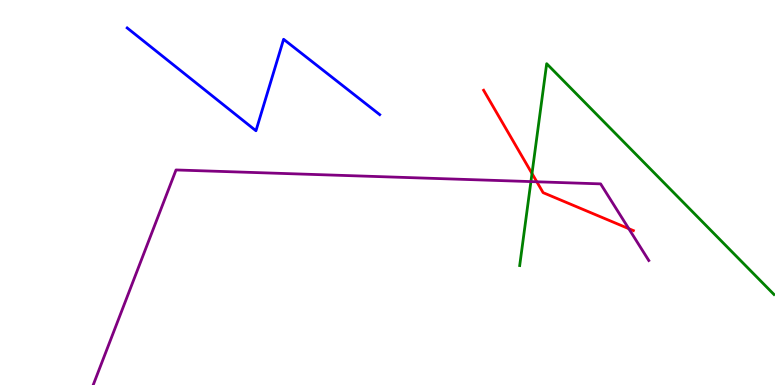[{'lines': ['blue', 'red'], 'intersections': []}, {'lines': ['green', 'red'], 'intersections': [{'x': 6.86, 'y': 5.49}]}, {'lines': ['purple', 'red'], 'intersections': [{'x': 6.93, 'y': 5.28}, {'x': 8.11, 'y': 4.06}]}, {'lines': ['blue', 'green'], 'intersections': []}, {'lines': ['blue', 'purple'], 'intersections': []}, {'lines': ['green', 'purple'], 'intersections': [{'x': 6.85, 'y': 5.28}]}]